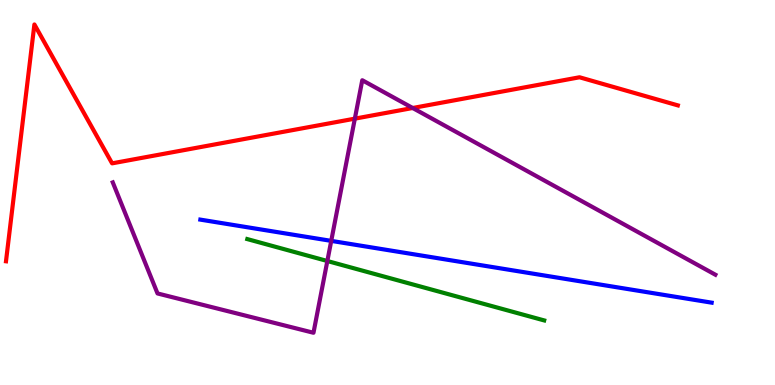[{'lines': ['blue', 'red'], 'intersections': []}, {'lines': ['green', 'red'], 'intersections': []}, {'lines': ['purple', 'red'], 'intersections': [{'x': 4.58, 'y': 6.92}, {'x': 5.33, 'y': 7.19}]}, {'lines': ['blue', 'green'], 'intersections': []}, {'lines': ['blue', 'purple'], 'intersections': [{'x': 4.27, 'y': 3.74}]}, {'lines': ['green', 'purple'], 'intersections': [{'x': 4.22, 'y': 3.22}]}]